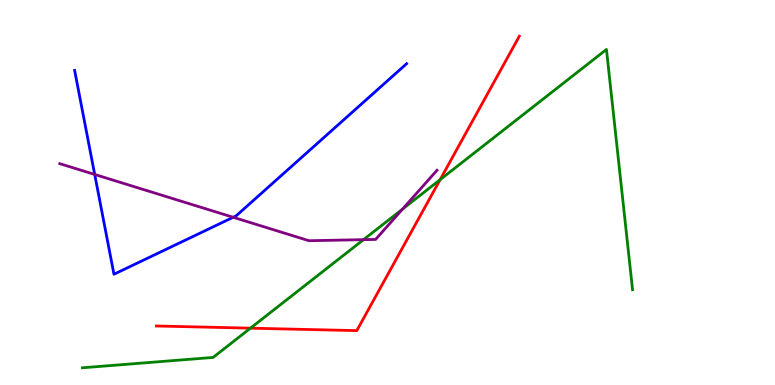[{'lines': ['blue', 'red'], 'intersections': []}, {'lines': ['green', 'red'], 'intersections': [{'x': 3.23, 'y': 1.48}, {'x': 5.68, 'y': 5.33}]}, {'lines': ['purple', 'red'], 'intersections': []}, {'lines': ['blue', 'green'], 'intersections': []}, {'lines': ['blue', 'purple'], 'intersections': [{'x': 1.22, 'y': 5.47}, {'x': 3.01, 'y': 4.36}]}, {'lines': ['green', 'purple'], 'intersections': [{'x': 4.69, 'y': 3.77}, {'x': 5.19, 'y': 4.57}]}]